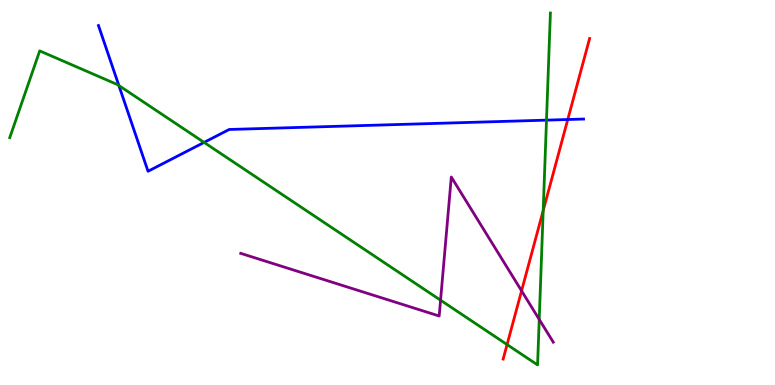[{'lines': ['blue', 'red'], 'intersections': [{'x': 7.33, 'y': 6.9}]}, {'lines': ['green', 'red'], 'intersections': [{'x': 6.54, 'y': 1.05}, {'x': 7.01, 'y': 4.53}]}, {'lines': ['purple', 'red'], 'intersections': [{'x': 6.73, 'y': 2.45}]}, {'lines': ['blue', 'green'], 'intersections': [{'x': 1.53, 'y': 7.78}, {'x': 2.63, 'y': 6.3}, {'x': 7.05, 'y': 6.88}]}, {'lines': ['blue', 'purple'], 'intersections': []}, {'lines': ['green', 'purple'], 'intersections': [{'x': 5.68, 'y': 2.2}, {'x': 6.96, 'y': 1.7}]}]